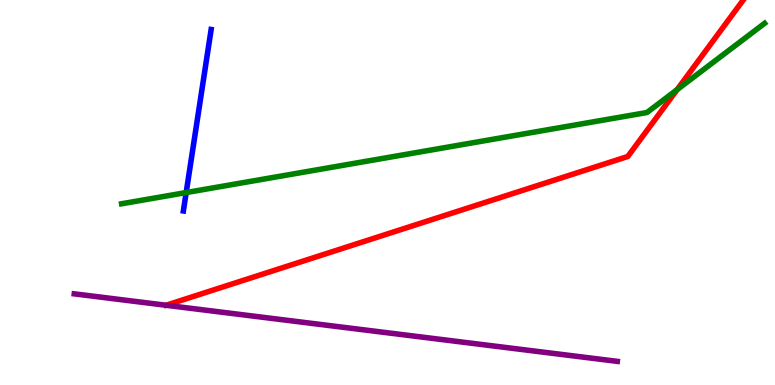[{'lines': ['blue', 'red'], 'intersections': []}, {'lines': ['green', 'red'], 'intersections': [{'x': 8.74, 'y': 7.67}]}, {'lines': ['purple', 'red'], 'intersections': []}, {'lines': ['blue', 'green'], 'intersections': [{'x': 2.4, 'y': 5.0}]}, {'lines': ['blue', 'purple'], 'intersections': []}, {'lines': ['green', 'purple'], 'intersections': []}]